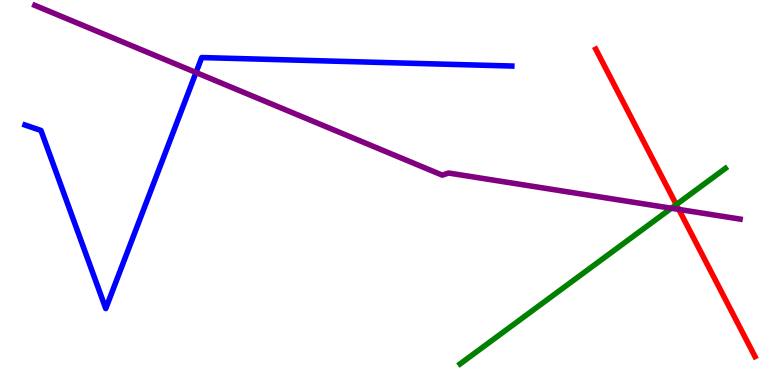[{'lines': ['blue', 'red'], 'intersections': []}, {'lines': ['green', 'red'], 'intersections': [{'x': 8.73, 'y': 4.69}]}, {'lines': ['purple', 'red'], 'intersections': [{'x': 8.76, 'y': 4.56}]}, {'lines': ['blue', 'green'], 'intersections': []}, {'lines': ['blue', 'purple'], 'intersections': [{'x': 2.53, 'y': 8.12}]}, {'lines': ['green', 'purple'], 'intersections': [{'x': 8.66, 'y': 4.59}]}]